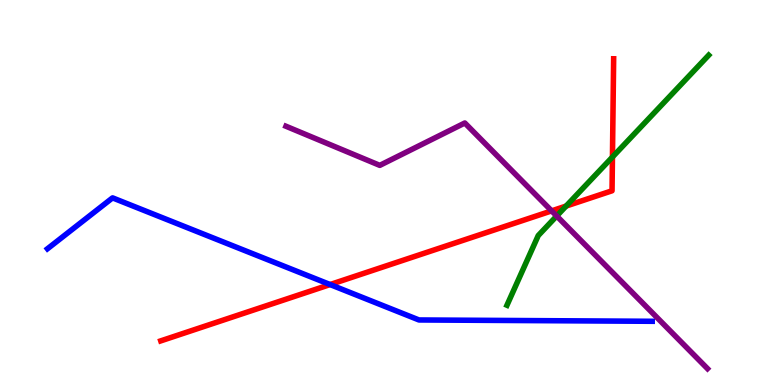[{'lines': ['blue', 'red'], 'intersections': [{'x': 4.26, 'y': 2.61}]}, {'lines': ['green', 'red'], 'intersections': [{'x': 7.3, 'y': 4.65}, {'x': 7.9, 'y': 5.92}]}, {'lines': ['purple', 'red'], 'intersections': [{'x': 7.12, 'y': 4.52}]}, {'lines': ['blue', 'green'], 'intersections': []}, {'lines': ['blue', 'purple'], 'intersections': []}, {'lines': ['green', 'purple'], 'intersections': [{'x': 7.18, 'y': 4.39}]}]